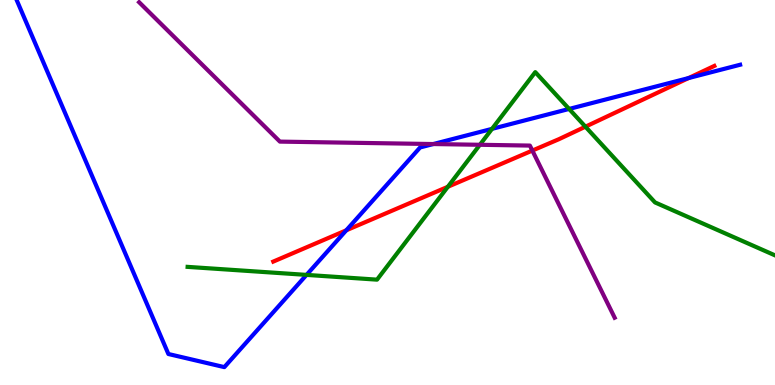[{'lines': ['blue', 'red'], 'intersections': [{'x': 4.47, 'y': 4.02}, {'x': 8.88, 'y': 7.97}]}, {'lines': ['green', 'red'], 'intersections': [{'x': 5.78, 'y': 5.15}, {'x': 7.55, 'y': 6.71}]}, {'lines': ['purple', 'red'], 'intersections': [{'x': 6.87, 'y': 6.09}]}, {'lines': ['blue', 'green'], 'intersections': [{'x': 3.96, 'y': 2.86}, {'x': 6.35, 'y': 6.65}, {'x': 7.34, 'y': 7.17}]}, {'lines': ['blue', 'purple'], 'intersections': [{'x': 5.59, 'y': 6.26}]}, {'lines': ['green', 'purple'], 'intersections': [{'x': 6.19, 'y': 6.24}]}]